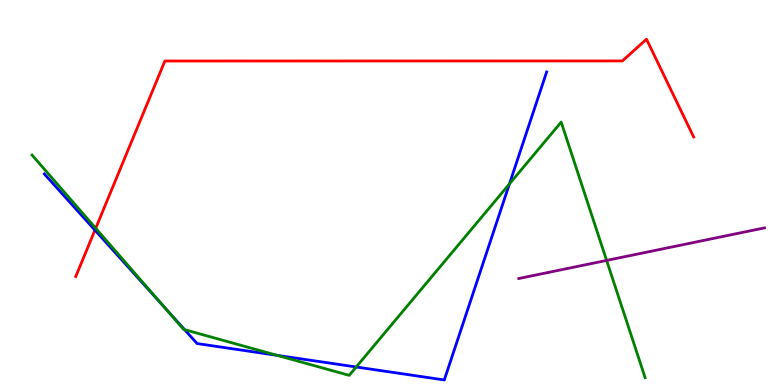[{'lines': ['blue', 'red'], 'intersections': [{'x': 1.23, 'y': 4.02}]}, {'lines': ['green', 'red'], 'intersections': [{'x': 1.24, 'y': 4.07}]}, {'lines': ['purple', 'red'], 'intersections': []}, {'lines': ['blue', 'green'], 'intersections': [{'x': 2.11, 'y': 2.05}, {'x': 2.38, 'y': 1.44}, {'x': 3.58, 'y': 0.77}, {'x': 4.6, 'y': 0.468}, {'x': 6.57, 'y': 5.22}]}, {'lines': ['blue', 'purple'], 'intersections': []}, {'lines': ['green', 'purple'], 'intersections': [{'x': 7.83, 'y': 3.24}]}]